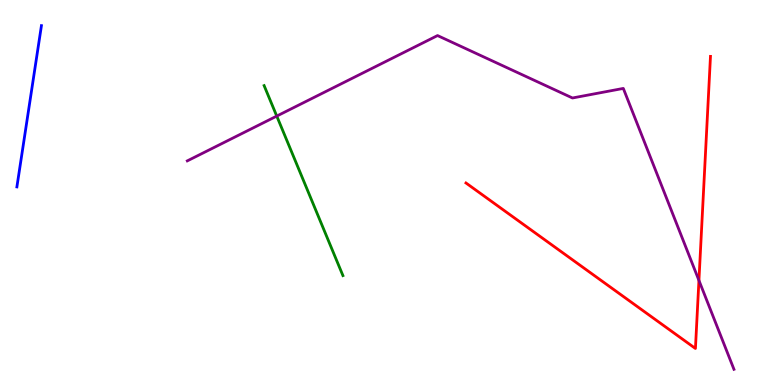[{'lines': ['blue', 'red'], 'intersections': []}, {'lines': ['green', 'red'], 'intersections': []}, {'lines': ['purple', 'red'], 'intersections': [{'x': 9.02, 'y': 2.72}]}, {'lines': ['blue', 'green'], 'intersections': []}, {'lines': ['blue', 'purple'], 'intersections': []}, {'lines': ['green', 'purple'], 'intersections': [{'x': 3.57, 'y': 6.98}]}]